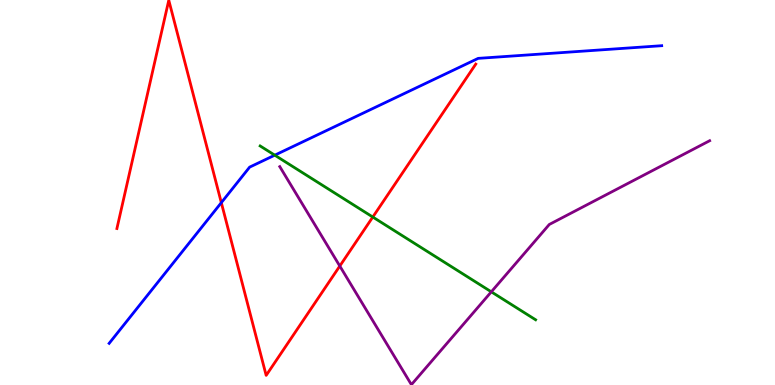[{'lines': ['blue', 'red'], 'intersections': [{'x': 2.86, 'y': 4.74}]}, {'lines': ['green', 'red'], 'intersections': [{'x': 4.81, 'y': 4.36}]}, {'lines': ['purple', 'red'], 'intersections': [{'x': 4.38, 'y': 3.09}]}, {'lines': ['blue', 'green'], 'intersections': [{'x': 3.55, 'y': 5.97}]}, {'lines': ['blue', 'purple'], 'intersections': []}, {'lines': ['green', 'purple'], 'intersections': [{'x': 6.34, 'y': 2.42}]}]